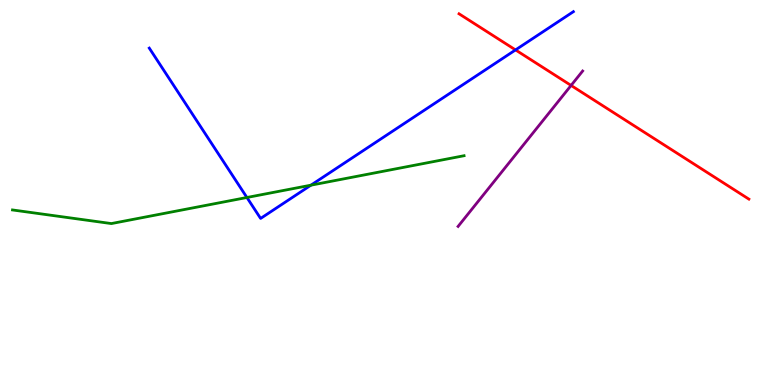[{'lines': ['blue', 'red'], 'intersections': [{'x': 6.65, 'y': 8.7}]}, {'lines': ['green', 'red'], 'intersections': []}, {'lines': ['purple', 'red'], 'intersections': [{'x': 7.37, 'y': 7.78}]}, {'lines': ['blue', 'green'], 'intersections': [{'x': 3.19, 'y': 4.87}, {'x': 4.01, 'y': 5.19}]}, {'lines': ['blue', 'purple'], 'intersections': []}, {'lines': ['green', 'purple'], 'intersections': []}]